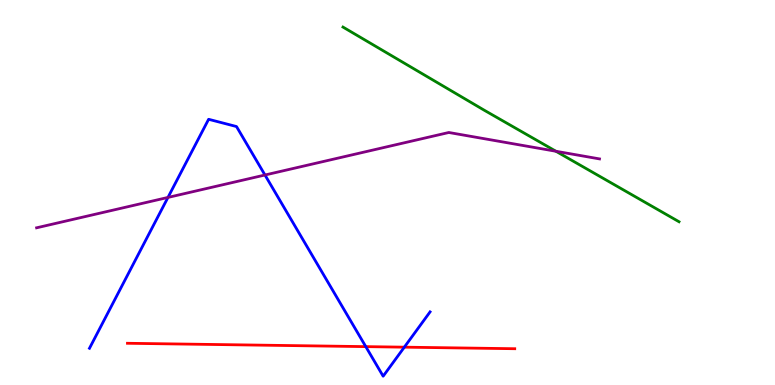[{'lines': ['blue', 'red'], 'intersections': [{'x': 4.72, 'y': 0.997}, {'x': 5.22, 'y': 0.983}]}, {'lines': ['green', 'red'], 'intersections': []}, {'lines': ['purple', 'red'], 'intersections': []}, {'lines': ['blue', 'green'], 'intersections': []}, {'lines': ['blue', 'purple'], 'intersections': [{'x': 2.17, 'y': 4.87}, {'x': 3.42, 'y': 5.45}]}, {'lines': ['green', 'purple'], 'intersections': [{'x': 7.17, 'y': 6.07}]}]